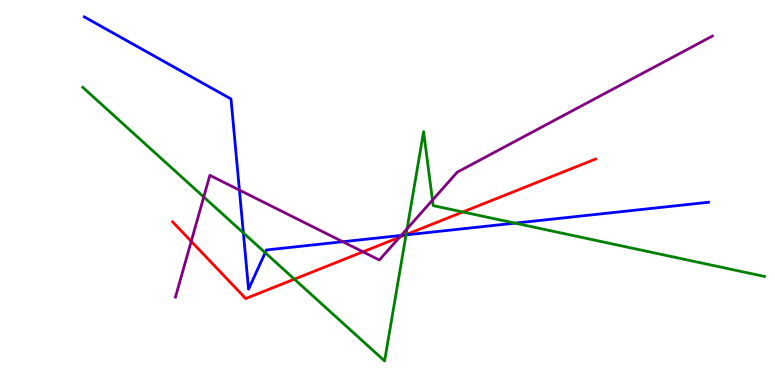[{'lines': ['blue', 'red'], 'intersections': [{'x': 5.23, 'y': 3.9}]}, {'lines': ['green', 'red'], 'intersections': [{'x': 3.8, 'y': 2.75}, {'x': 5.24, 'y': 3.91}, {'x': 5.97, 'y': 4.49}]}, {'lines': ['purple', 'red'], 'intersections': [{'x': 2.47, 'y': 3.73}, {'x': 4.68, 'y': 3.46}, {'x': 5.16, 'y': 3.84}]}, {'lines': ['blue', 'green'], 'intersections': [{'x': 3.14, 'y': 3.95}, {'x': 3.42, 'y': 3.44}, {'x': 5.24, 'y': 3.9}, {'x': 6.65, 'y': 4.2}]}, {'lines': ['blue', 'purple'], 'intersections': [{'x': 3.09, 'y': 5.06}, {'x': 4.42, 'y': 3.72}, {'x': 5.18, 'y': 3.89}]}, {'lines': ['green', 'purple'], 'intersections': [{'x': 2.63, 'y': 4.88}, {'x': 5.25, 'y': 4.06}, {'x': 5.58, 'y': 4.8}]}]